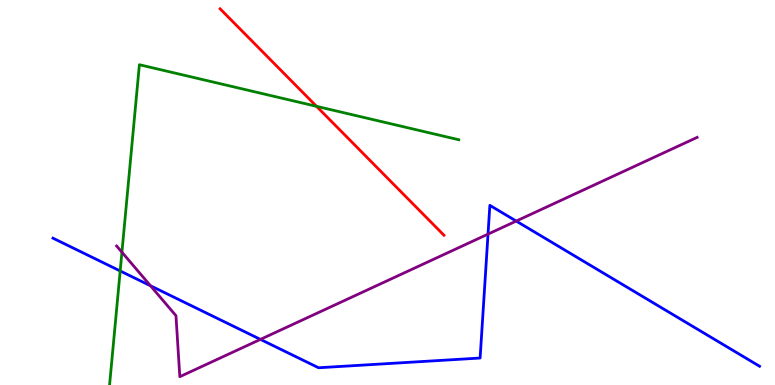[{'lines': ['blue', 'red'], 'intersections': []}, {'lines': ['green', 'red'], 'intersections': [{'x': 4.08, 'y': 7.24}]}, {'lines': ['purple', 'red'], 'intersections': []}, {'lines': ['blue', 'green'], 'intersections': [{'x': 1.55, 'y': 2.96}]}, {'lines': ['blue', 'purple'], 'intersections': [{'x': 1.94, 'y': 2.58}, {'x': 3.36, 'y': 1.18}, {'x': 6.3, 'y': 3.92}, {'x': 6.66, 'y': 4.26}]}, {'lines': ['green', 'purple'], 'intersections': [{'x': 1.57, 'y': 3.45}]}]